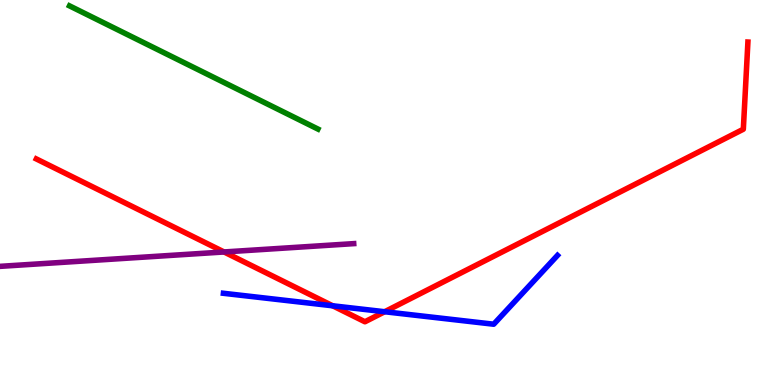[{'lines': ['blue', 'red'], 'intersections': [{'x': 4.29, 'y': 2.06}, {'x': 4.96, 'y': 1.9}]}, {'lines': ['green', 'red'], 'intersections': []}, {'lines': ['purple', 'red'], 'intersections': [{'x': 2.89, 'y': 3.46}]}, {'lines': ['blue', 'green'], 'intersections': []}, {'lines': ['blue', 'purple'], 'intersections': []}, {'lines': ['green', 'purple'], 'intersections': []}]